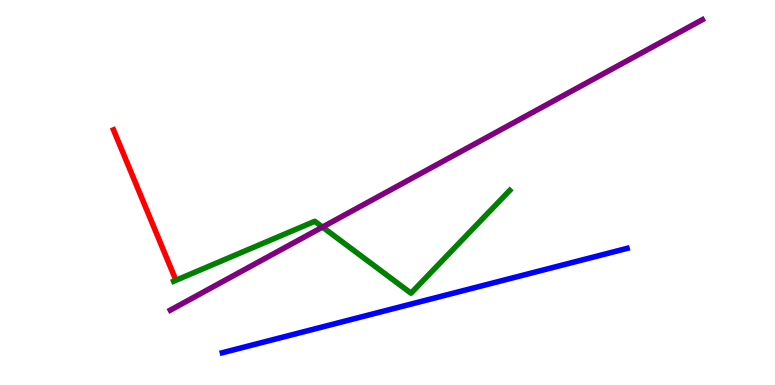[{'lines': ['blue', 'red'], 'intersections': []}, {'lines': ['green', 'red'], 'intersections': []}, {'lines': ['purple', 'red'], 'intersections': []}, {'lines': ['blue', 'green'], 'intersections': []}, {'lines': ['blue', 'purple'], 'intersections': []}, {'lines': ['green', 'purple'], 'intersections': [{'x': 4.16, 'y': 4.1}]}]